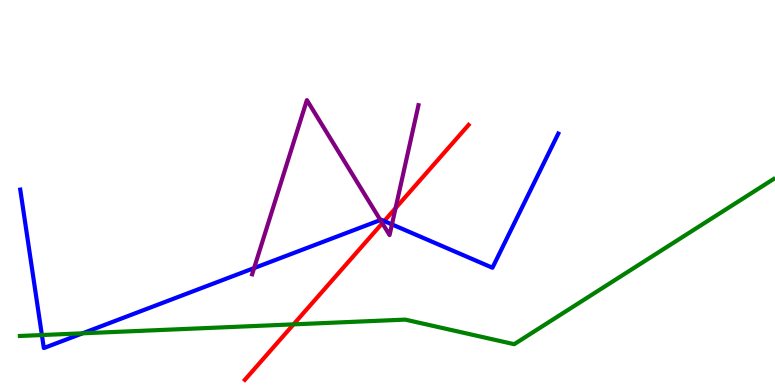[{'lines': ['blue', 'red'], 'intersections': [{'x': 4.96, 'y': 4.26}]}, {'lines': ['green', 'red'], 'intersections': [{'x': 3.79, 'y': 1.58}]}, {'lines': ['purple', 'red'], 'intersections': [{'x': 4.93, 'y': 4.2}, {'x': 5.1, 'y': 4.59}]}, {'lines': ['blue', 'green'], 'intersections': [{'x': 0.541, 'y': 1.3}, {'x': 1.07, 'y': 1.34}]}, {'lines': ['blue', 'purple'], 'intersections': [{'x': 3.28, 'y': 3.04}, {'x': 4.91, 'y': 4.28}, {'x': 5.06, 'y': 4.17}]}, {'lines': ['green', 'purple'], 'intersections': []}]